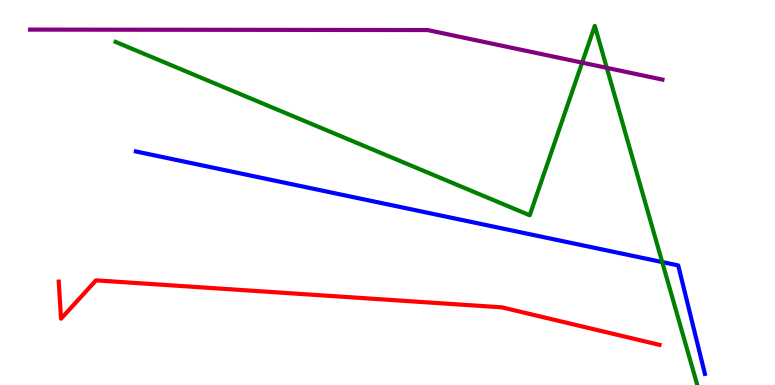[{'lines': ['blue', 'red'], 'intersections': []}, {'lines': ['green', 'red'], 'intersections': []}, {'lines': ['purple', 'red'], 'intersections': []}, {'lines': ['blue', 'green'], 'intersections': [{'x': 8.54, 'y': 3.19}]}, {'lines': ['blue', 'purple'], 'intersections': []}, {'lines': ['green', 'purple'], 'intersections': [{'x': 7.51, 'y': 8.37}, {'x': 7.83, 'y': 8.24}]}]